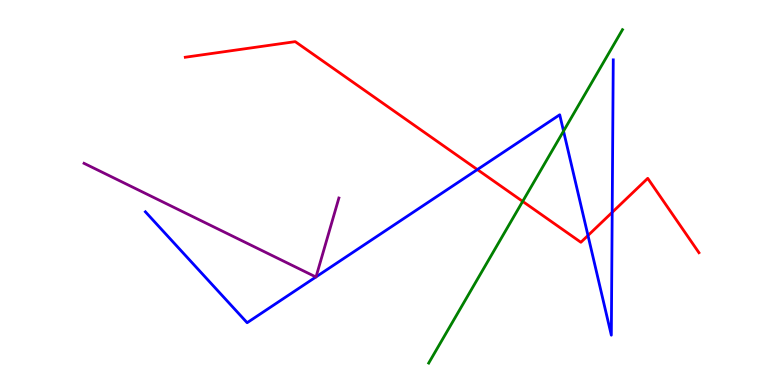[{'lines': ['blue', 'red'], 'intersections': [{'x': 6.16, 'y': 5.6}, {'x': 7.59, 'y': 3.88}, {'x': 7.9, 'y': 4.48}]}, {'lines': ['green', 'red'], 'intersections': [{'x': 6.74, 'y': 4.77}]}, {'lines': ['purple', 'red'], 'intersections': []}, {'lines': ['blue', 'green'], 'intersections': [{'x': 7.27, 'y': 6.6}]}, {'lines': ['blue', 'purple'], 'intersections': [{'x': 4.08, 'y': 2.81}, {'x': 4.08, 'y': 2.81}]}, {'lines': ['green', 'purple'], 'intersections': []}]